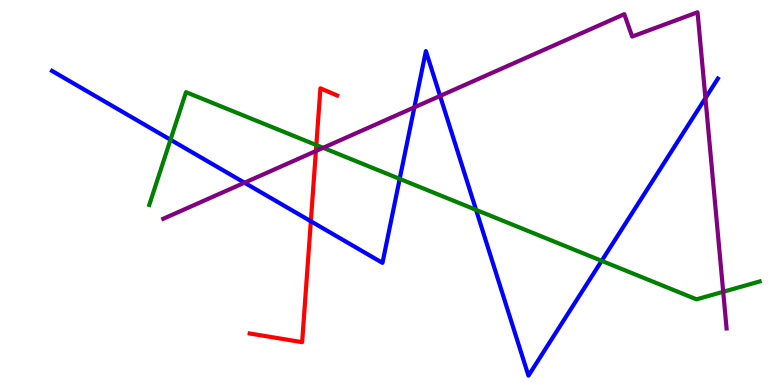[{'lines': ['blue', 'red'], 'intersections': [{'x': 4.01, 'y': 4.25}]}, {'lines': ['green', 'red'], 'intersections': [{'x': 4.08, 'y': 6.23}]}, {'lines': ['purple', 'red'], 'intersections': [{'x': 4.08, 'y': 6.08}]}, {'lines': ['blue', 'green'], 'intersections': [{'x': 2.2, 'y': 6.37}, {'x': 5.16, 'y': 5.35}, {'x': 6.14, 'y': 4.55}, {'x': 7.76, 'y': 3.23}]}, {'lines': ['blue', 'purple'], 'intersections': [{'x': 3.15, 'y': 5.25}, {'x': 5.35, 'y': 7.21}, {'x': 5.68, 'y': 7.51}, {'x': 9.1, 'y': 7.45}]}, {'lines': ['green', 'purple'], 'intersections': [{'x': 4.17, 'y': 6.16}, {'x': 9.33, 'y': 2.42}]}]